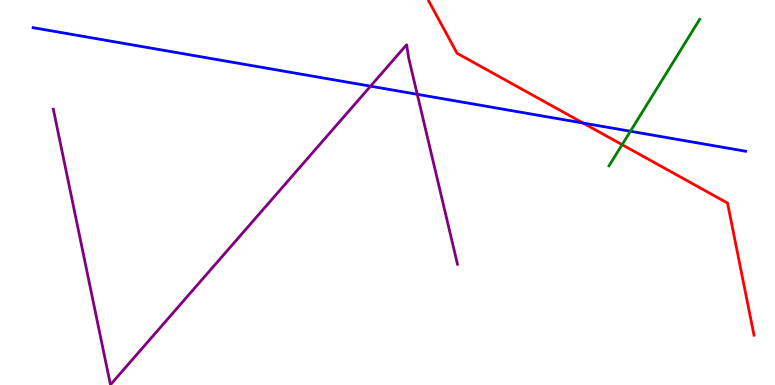[{'lines': ['blue', 'red'], 'intersections': [{'x': 7.52, 'y': 6.8}]}, {'lines': ['green', 'red'], 'intersections': [{'x': 8.03, 'y': 6.24}]}, {'lines': ['purple', 'red'], 'intersections': []}, {'lines': ['blue', 'green'], 'intersections': [{'x': 8.13, 'y': 6.59}]}, {'lines': ['blue', 'purple'], 'intersections': [{'x': 4.78, 'y': 7.76}, {'x': 5.38, 'y': 7.55}]}, {'lines': ['green', 'purple'], 'intersections': []}]